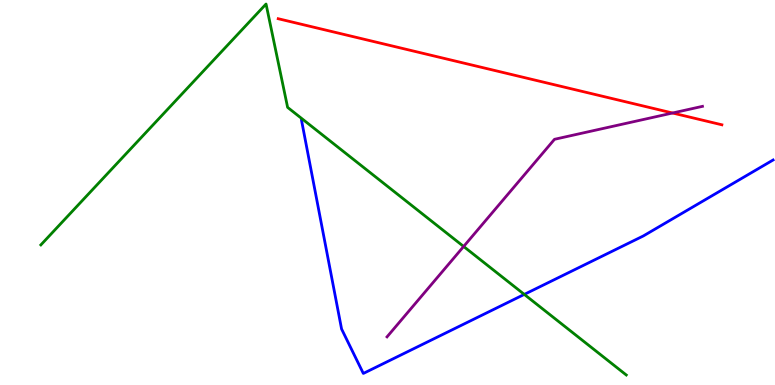[{'lines': ['blue', 'red'], 'intersections': []}, {'lines': ['green', 'red'], 'intersections': []}, {'lines': ['purple', 'red'], 'intersections': [{'x': 8.68, 'y': 7.06}]}, {'lines': ['blue', 'green'], 'intersections': [{'x': 6.77, 'y': 2.35}]}, {'lines': ['blue', 'purple'], 'intersections': []}, {'lines': ['green', 'purple'], 'intersections': [{'x': 5.98, 'y': 3.6}]}]